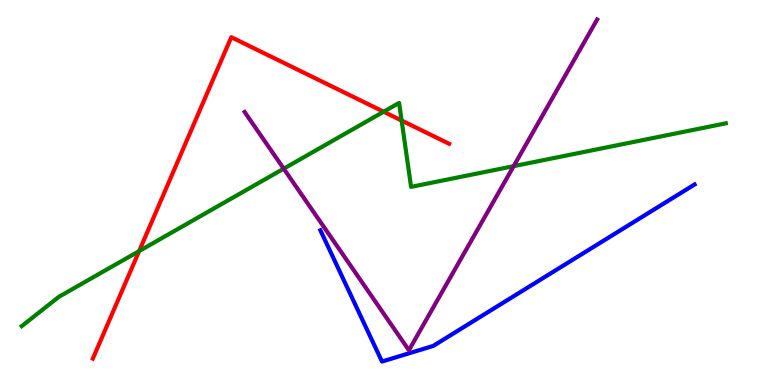[{'lines': ['blue', 'red'], 'intersections': []}, {'lines': ['green', 'red'], 'intersections': [{'x': 1.8, 'y': 3.48}, {'x': 4.95, 'y': 7.1}, {'x': 5.18, 'y': 6.87}]}, {'lines': ['purple', 'red'], 'intersections': []}, {'lines': ['blue', 'green'], 'intersections': []}, {'lines': ['blue', 'purple'], 'intersections': []}, {'lines': ['green', 'purple'], 'intersections': [{'x': 3.66, 'y': 5.62}, {'x': 6.63, 'y': 5.68}]}]